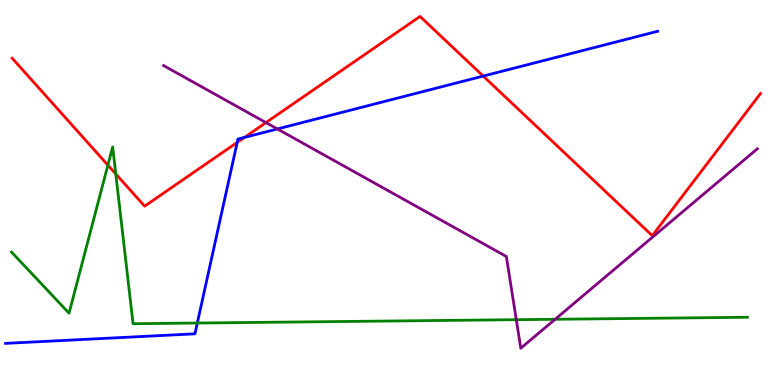[{'lines': ['blue', 'red'], 'intersections': [{'x': 3.06, 'y': 6.3}, {'x': 3.15, 'y': 6.43}, {'x': 6.24, 'y': 8.02}]}, {'lines': ['green', 'red'], 'intersections': [{'x': 1.39, 'y': 5.71}, {'x': 1.49, 'y': 5.48}]}, {'lines': ['purple', 'red'], 'intersections': [{'x': 3.43, 'y': 6.82}]}, {'lines': ['blue', 'green'], 'intersections': [{'x': 2.55, 'y': 1.61}]}, {'lines': ['blue', 'purple'], 'intersections': [{'x': 3.58, 'y': 6.65}]}, {'lines': ['green', 'purple'], 'intersections': [{'x': 6.66, 'y': 1.7}, {'x': 7.16, 'y': 1.71}]}]